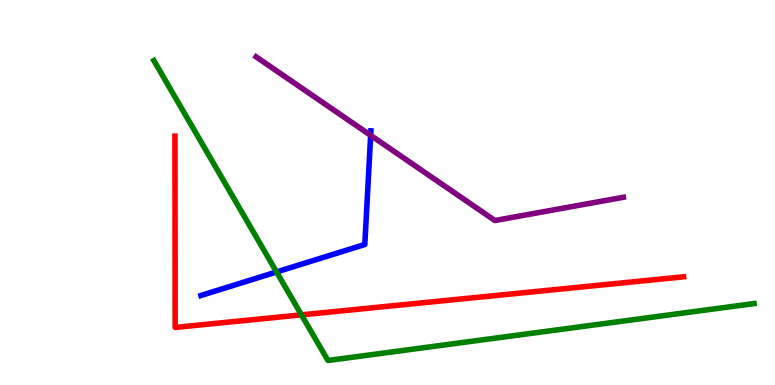[{'lines': ['blue', 'red'], 'intersections': []}, {'lines': ['green', 'red'], 'intersections': [{'x': 3.89, 'y': 1.82}]}, {'lines': ['purple', 'red'], 'intersections': []}, {'lines': ['blue', 'green'], 'intersections': [{'x': 3.57, 'y': 2.94}]}, {'lines': ['blue', 'purple'], 'intersections': [{'x': 4.78, 'y': 6.48}]}, {'lines': ['green', 'purple'], 'intersections': []}]